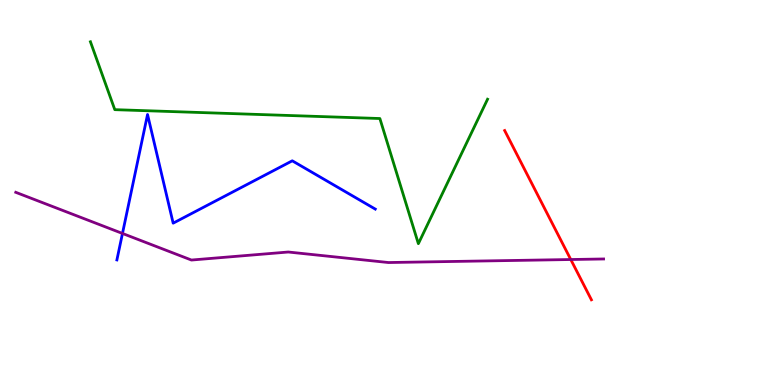[{'lines': ['blue', 'red'], 'intersections': []}, {'lines': ['green', 'red'], 'intersections': []}, {'lines': ['purple', 'red'], 'intersections': [{'x': 7.36, 'y': 3.26}]}, {'lines': ['blue', 'green'], 'intersections': []}, {'lines': ['blue', 'purple'], 'intersections': [{'x': 1.58, 'y': 3.94}]}, {'lines': ['green', 'purple'], 'intersections': []}]